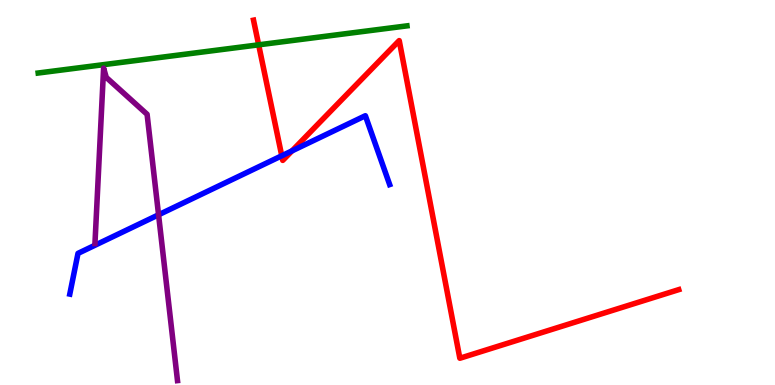[{'lines': ['blue', 'red'], 'intersections': [{'x': 3.64, 'y': 5.95}, {'x': 3.77, 'y': 6.08}]}, {'lines': ['green', 'red'], 'intersections': [{'x': 3.34, 'y': 8.84}]}, {'lines': ['purple', 'red'], 'intersections': []}, {'lines': ['blue', 'green'], 'intersections': []}, {'lines': ['blue', 'purple'], 'intersections': [{'x': 2.05, 'y': 4.42}]}, {'lines': ['green', 'purple'], 'intersections': []}]